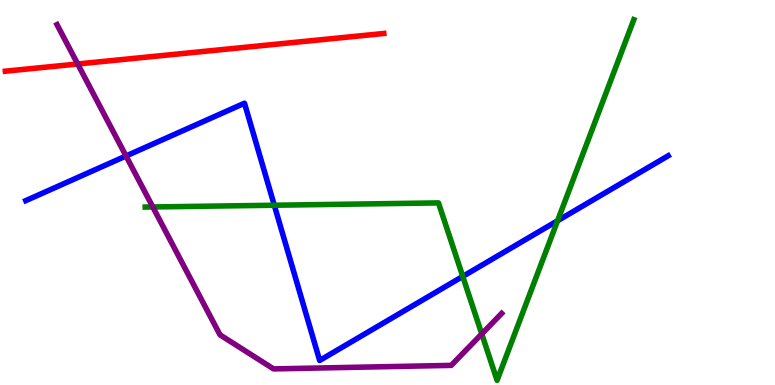[{'lines': ['blue', 'red'], 'intersections': []}, {'lines': ['green', 'red'], 'intersections': []}, {'lines': ['purple', 'red'], 'intersections': [{'x': 1.0, 'y': 8.34}]}, {'lines': ['blue', 'green'], 'intersections': [{'x': 3.54, 'y': 4.67}, {'x': 5.97, 'y': 2.82}, {'x': 7.19, 'y': 4.27}]}, {'lines': ['blue', 'purple'], 'intersections': [{'x': 1.63, 'y': 5.95}]}, {'lines': ['green', 'purple'], 'intersections': [{'x': 1.97, 'y': 4.62}, {'x': 6.22, 'y': 1.33}]}]